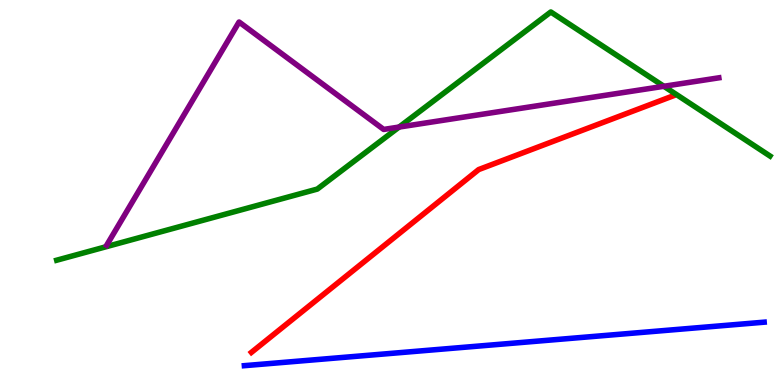[{'lines': ['blue', 'red'], 'intersections': []}, {'lines': ['green', 'red'], 'intersections': []}, {'lines': ['purple', 'red'], 'intersections': []}, {'lines': ['blue', 'green'], 'intersections': []}, {'lines': ['blue', 'purple'], 'intersections': []}, {'lines': ['green', 'purple'], 'intersections': [{'x': 5.15, 'y': 6.7}, {'x': 8.57, 'y': 7.76}]}]